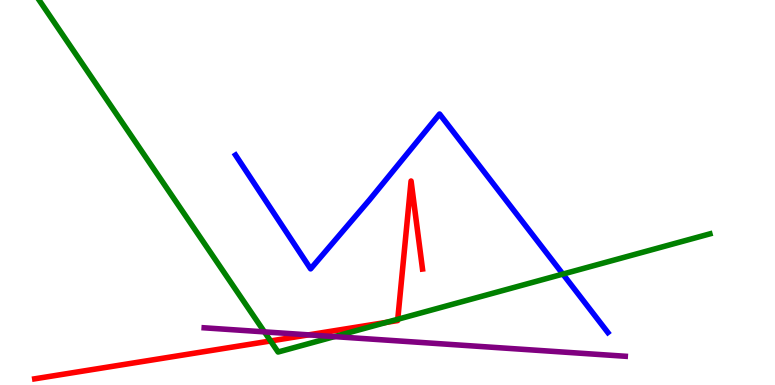[{'lines': ['blue', 'red'], 'intersections': []}, {'lines': ['green', 'red'], 'intersections': [{'x': 3.49, 'y': 1.14}, {'x': 4.99, 'y': 1.63}, {'x': 5.13, 'y': 1.71}]}, {'lines': ['purple', 'red'], 'intersections': [{'x': 3.98, 'y': 1.3}]}, {'lines': ['blue', 'green'], 'intersections': [{'x': 7.26, 'y': 2.88}]}, {'lines': ['blue', 'purple'], 'intersections': []}, {'lines': ['green', 'purple'], 'intersections': [{'x': 3.41, 'y': 1.38}, {'x': 4.31, 'y': 1.26}]}]